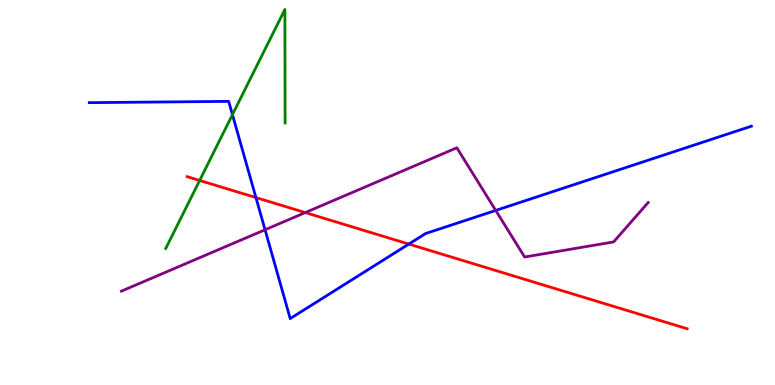[{'lines': ['blue', 'red'], 'intersections': [{'x': 3.3, 'y': 4.87}, {'x': 5.28, 'y': 3.66}]}, {'lines': ['green', 'red'], 'intersections': [{'x': 2.58, 'y': 5.31}]}, {'lines': ['purple', 'red'], 'intersections': [{'x': 3.94, 'y': 4.48}]}, {'lines': ['blue', 'green'], 'intersections': [{'x': 3.0, 'y': 7.02}]}, {'lines': ['blue', 'purple'], 'intersections': [{'x': 3.42, 'y': 4.03}, {'x': 6.4, 'y': 4.53}]}, {'lines': ['green', 'purple'], 'intersections': []}]